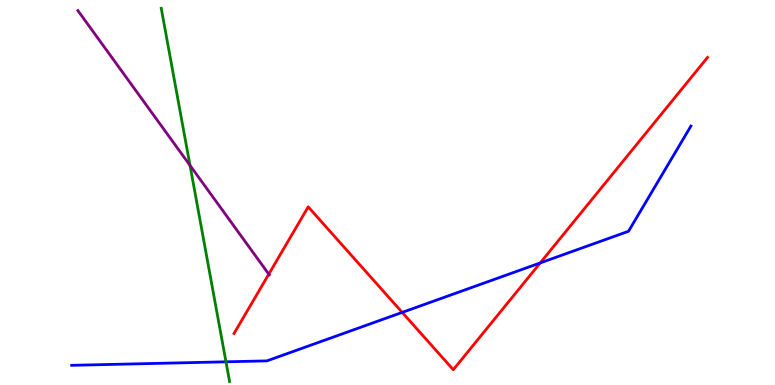[{'lines': ['blue', 'red'], 'intersections': [{'x': 5.19, 'y': 1.89}, {'x': 6.97, 'y': 3.17}]}, {'lines': ['green', 'red'], 'intersections': []}, {'lines': ['purple', 'red'], 'intersections': [{'x': 3.47, 'y': 2.88}]}, {'lines': ['blue', 'green'], 'intersections': [{'x': 2.92, 'y': 0.602}]}, {'lines': ['blue', 'purple'], 'intersections': []}, {'lines': ['green', 'purple'], 'intersections': [{'x': 2.45, 'y': 5.7}]}]